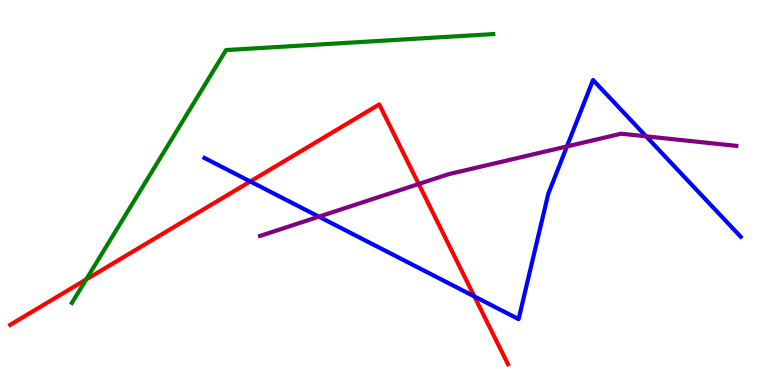[{'lines': ['blue', 'red'], 'intersections': [{'x': 3.23, 'y': 5.29}, {'x': 6.12, 'y': 2.3}]}, {'lines': ['green', 'red'], 'intersections': [{'x': 1.11, 'y': 2.74}]}, {'lines': ['purple', 'red'], 'intersections': [{'x': 5.4, 'y': 5.22}]}, {'lines': ['blue', 'green'], 'intersections': []}, {'lines': ['blue', 'purple'], 'intersections': [{'x': 4.11, 'y': 4.37}, {'x': 7.32, 'y': 6.2}, {'x': 8.34, 'y': 6.46}]}, {'lines': ['green', 'purple'], 'intersections': []}]